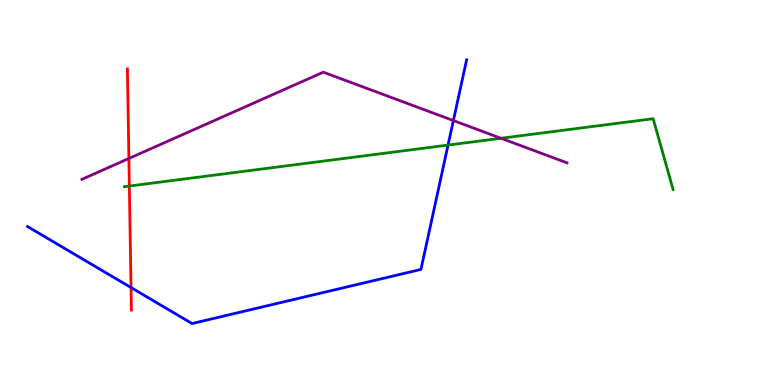[{'lines': ['blue', 'red'], 'intersections': [{'x': 1.69, 'y': 2.53}]}, {'lines': ['green', 'red'], 'intersections': [{'x': 1.67, 'y': 5.17}]}, {'lines': ['purple', 'red'], 'intersections': [{'x': 1.66, 'y': 5.88}]}, {'lines': ['blue', 'green'], 'intersections': [{'x': 5.78, 'y': 6.23}]}, {'lines': ['blue', 'purple'], 'intersections': [{'x': 5.85, 'y': 6.87}]}, {'lines': ['green', 'purple'], 'intersections': [{'x': 6.46, 'y': 6.41}]}]